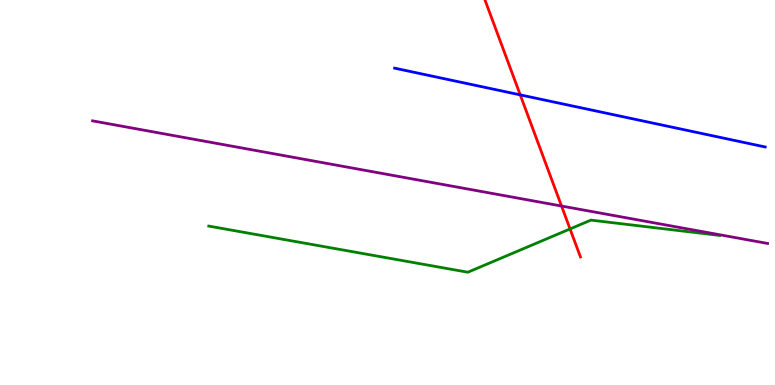[{'lines': ['blue', 'red'], 'intersections': [{'x': 6.71, 'y': 7.54}]}, {'lines': ['green', 'red'], 'intersections': [{'x': 7.36, 'y': 4.05}]}, {'lines': ['purple', 'red'], 'intersections': [{'x': 7.25, 'y': 4.65}]}, {'lines': ['blue', 'green'], 'intersections': []}, {'lines': ['blue', 'purple'], 'intersections': []}, {'lines': ['green', 'purple'], 'intersections': []}]